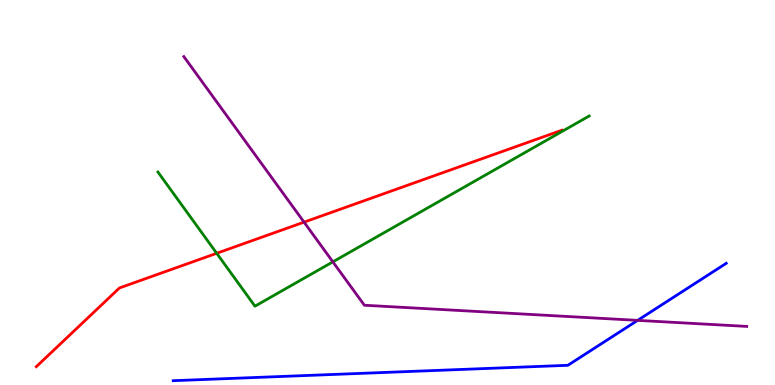[{'lines': ['blue', 'red'], 'intersections': []}, {'lines': ['green', 'red'], 'intersections': [{'x': 2.8, 'y': 3.42}]}, {'lines': ['purple', 'red'], 'intersections': [{'x': 3.92, 'y': 4.23}]}, {'lines': ['blue', 'green'], 'intersections': []}, {'lines': ['blue', 'purple'], 'intersections': [{'x': 8.23, 'y': 1.68}]}, {'lines': ['green', 'purple'], 'intersections': [{'x': 4.3, 'y': 3.2}]}]